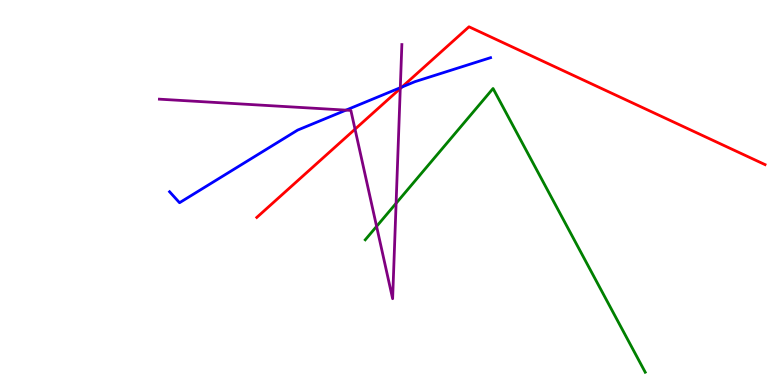[{'lines': ['blue', 'red'], 'intersections': [{'x': 5.19, 'y': 7.74}]}, {'lines': ['green', 'red'], 'intersections': []}, {'lines': ['purple', 'red'], 'intersections': [{'x': 4.58, 'y': 6.64}, {'x': 5.16, 'y': 7.7}]}, {'lines': ['blue', 'green'], 'intersections': []}, {'lines': ['blue', 'purple'], 'intersections': [{'x': 4.46, 'y': 7.14}, {'x': 5.17, 'y': 7.72}]}, {'lines': ['green', 'purple'], 'intersections': [{'x': 4.86, 'y': 4.12}, {'x': 5.11, 'y': 4.72}]}]